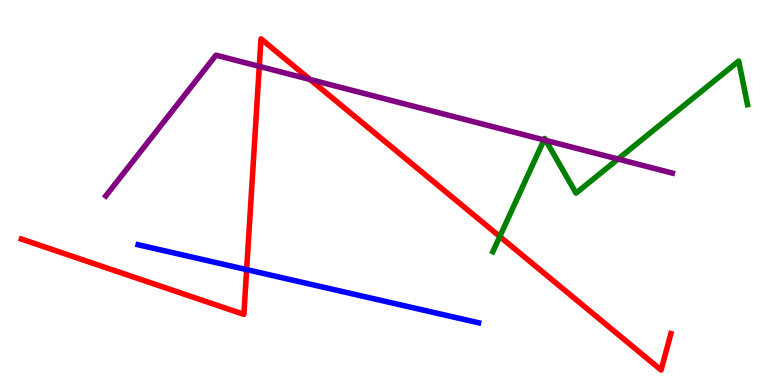[{'lines': ['blue', 'red'], 'intersections': [{'x': 3.18, 'y': 3.0}]}, {'lines': ['green', 'red'], 'intersections': [{'x': 6.45, 'y': 3.86}]}, {'lines': ['purple', 'red'], 'intersections': [{'x': 3.35, 'y': 8.28}, {'x': 4.0, 'y': 7.94}]}, {'lines': ['blue', 'green'], 'intersections': []}, {'lines': ['blue', 'purple'], 'intersections': []}, {'lines': ['green', 'purple'], 'intersections': [{'x': 7.02, 'y': 6.37}, {'x': 7.04, 'y': 6.35}, {'x': 7.97, 'y': 5.87}]}]